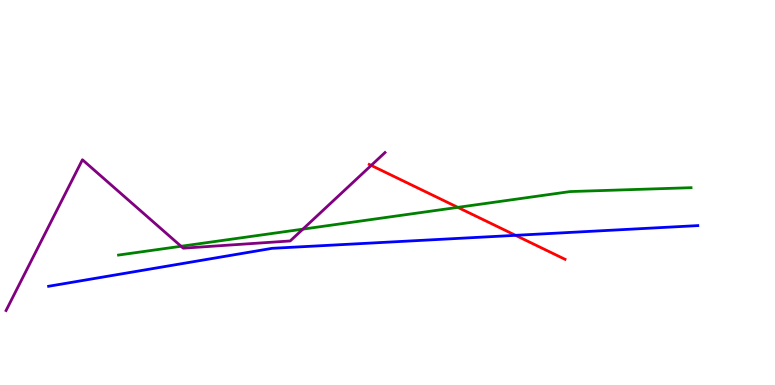[{'lines': ['blue', 'red'], 'intersections': [{'x': 6.65, 'y': 3.89}]}, {'lines': ['green', 'red'], 'intersections': [{'x': 5.91, 'y': 4.61}]}, {'lines': ['purple', 'red'], 'intersections': [{'x': 4.79, 'y': 5.7}]}, {'lines': ['blue', 'green'], 'intersections': []}, {'lines': ['blue', 'purple'], 'intersections': []}, {'lines': ['green', 'purple'], 'intersections': [{'x': 2.34, 'y': 3.6}, {'x': 3.91, 'y': 4.05}]}]